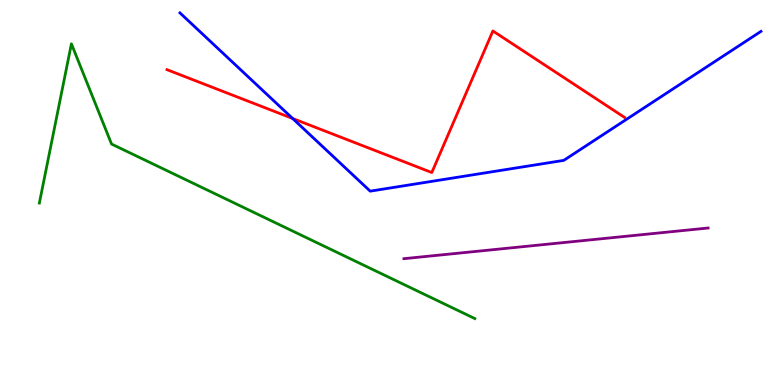[{'lines': ['blue', 'red'], 'intersections': [{'x': 3.78, 'y': 6.92}]}, {'lines': ['green', 'red'], 'intersections': []}, {'lines': ['purple', 'red'], 'intersections': []}, {'lines': ['blue', 'green'], 'intersections': []}, {'lines': ['blue', 'purple'], 'intersections': []}, {'lines': ['green', 'purple'], 'intersections': []}]